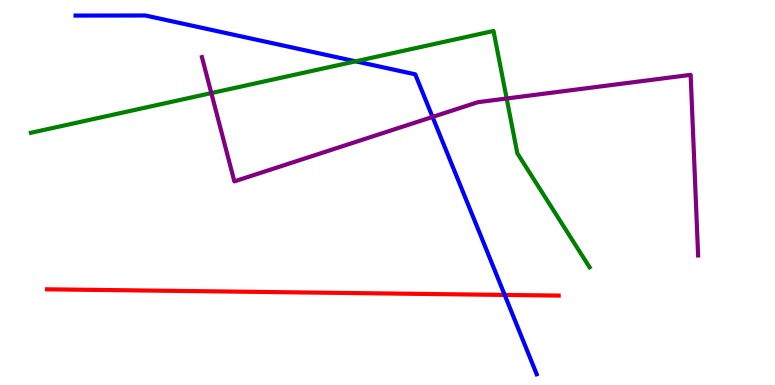[{'lines': ['blue', 'red'], 'intersections': [{'x': 6.51, 'y': 2.34}]}, {'lines': ['green', 'red'], 'intersections': []}, {'lines': ['purple', 'red'], 'intersections': []}, {'lines': ['blue', 'green'], 'intersections': [{'x': 4.59, 'y': 8.41}]}, {'lines': ['blue', 'purple'], 'intersections': [{'x': 5.58, 'y': 6.96}]}, {'lines': ['green', 'purple'], 'intersections': [{'x': 2.73, 'y': 7.58}, {'x': 6.54, 'y': 7.44}]}]